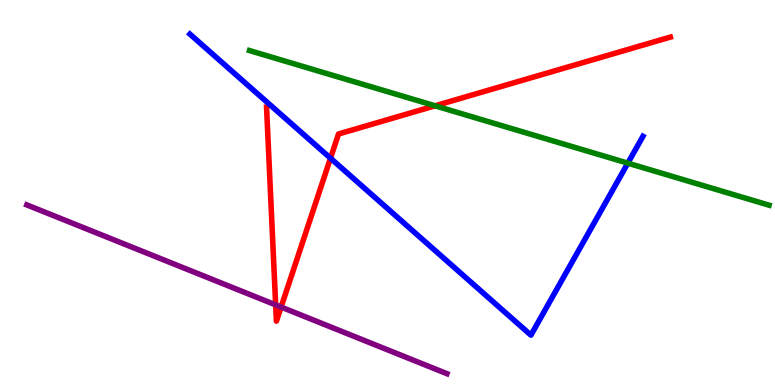[{'lines': ['blue', 'red'], 'intersections': [{'x': 4.26, 'y': 5.89}]}, {'lines': ['green', 'red'], 'intersections': [{'x': 5.61, 'y': 7.25}]}, {'lines': ['purple', 'red'], 'intersections': [{'x': 3.56, 'y': 2.08}, {'x': 3.63, 'y': 2.02}]}, {'lines': ['blue', 'green'], 'intersections': [{'x': 8.1, 'y': 5.76}]}, {'lines': ['blue', 'purple'], 'intersections': []}, {'lines': ['green', 'purple'], 'intersections': []}]